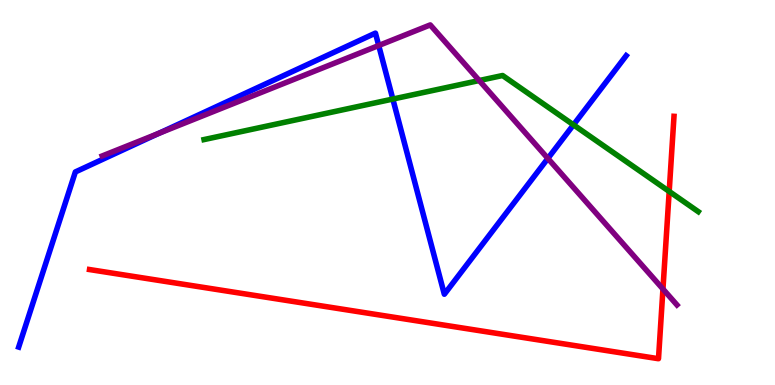[{'lines': ['blue', 'red'], 'intersections': []}, {'lines': ['green', 'red'], 'intersections': [{'x': 8.63, 'y': 5.03}]}, {'lines': ['purple', 'red'], 'intersections': [{'x': 8.55, 'y': 2.49}]}, {'lines': ['blue', 'green'], 'intersections': [{'x': 5.07, 'y': 7.43}, {'x': 7.4, 'y': 6.76}]}, {'lines': ['blue', 'purple'], 'intersections': [{'x': 2.05, 'y': 6.53}, {'x': 4.89, 'y': 8.82}, {'x': 7.07, 'y': 5.89}]}, {'lines': ['green', 'purple'], 'intersections': [{'x': 6.18, 'y': 7.91}]}]